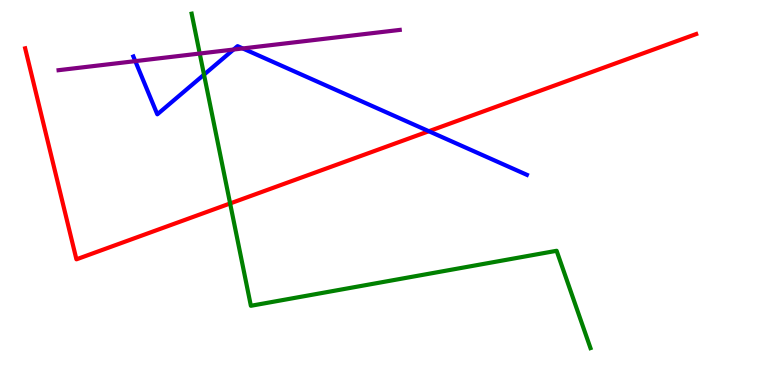[{'lines': ['blue', 'red'], 'intersections': [{'x': 5.53, 'y': 6.59}]}, {'lines': ['green', 'red'], 'intersections': [{'x': 2.97, 'y': 4.72}]}, {'lines': ['purple', 'red'], 'intersections': []}, {'lines': ['blue', 'green'], 'intersections': [{'x': 2.63, 'y': 8.06}]}, {'lines': ['blue', 'purple'], 'intersections': [{'x': 1.75, 'y': 8.41}, {'x': 3.01, 'y': 8.71}, {'x': 3.13, 'y': 8.74}]}, {'lines': ['green', 'purple'], 'intersections': [{'x': 2.58, 'y': 8.61}]}]